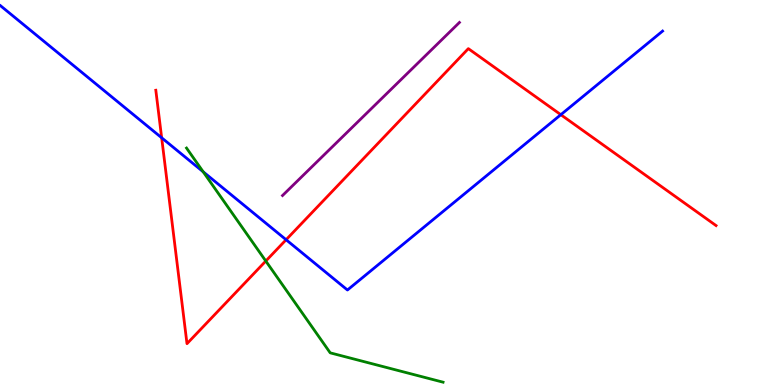[{'lines': ['blue', 'red'], 'intersections': [{'x': 2.09, 'y': 6.42}, {'x': 3.69, 'y': 3.77}, {'x': 7.24, 'y': 7.02}]}, {'lines': ['green', 'red'], 'intersections': [{'x': 3.43, 'y': 3.22}]}, {'lines': ['purple', 'red'], 'intersections': []}, {'lines': ['blue', 'green'], 'intersections': [{'x': 2.62, 'y': 5.54}]}, {'lines': ['blue', 'purple'], 'intersections': []}, {'lines': ['green', 'purple'], 'intersections': []}]